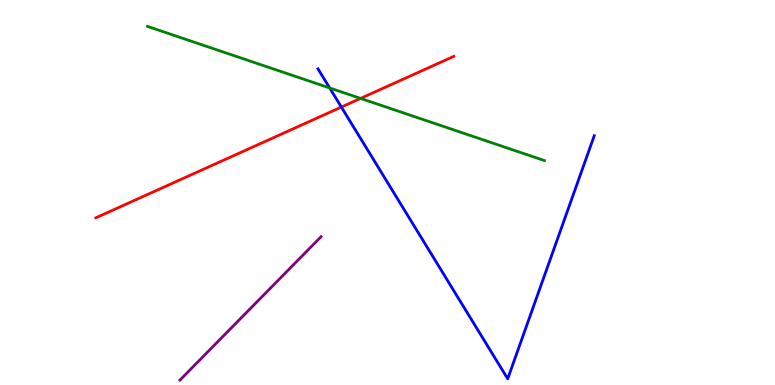[{'lines': ['blue', 'red'], 'intersections': [{'x': 4.4, 'y': 7.22}]}, {'lines': ['green', 'red'], 'intersections': [{'x': 4.65, 'y': 7.44}]}, {'lines': ['purple', 'red'], 'intersections': []}, {'lines': ['blue', 'green'], 'intersections': [{'x': 4.25, 'y': 7.72}]}, {'lines': ['blue', 'purple'], 'intersections': []}, {'lines': ['green', 'purple'], 'intersections': []}]